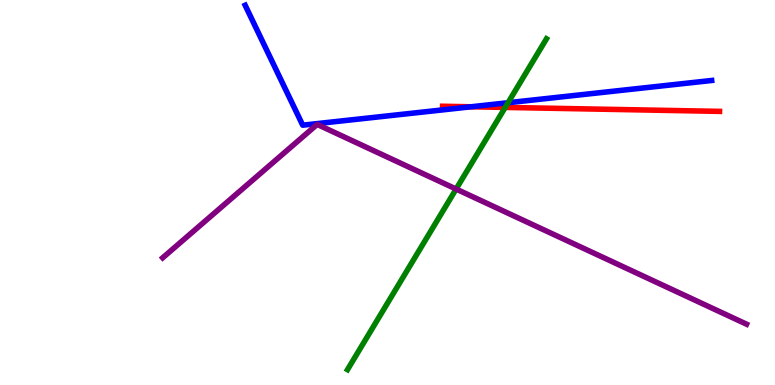[{'lines': ['blue', 'red'], 'intersections': [{'x': 6.08, 'y': 7.23}]}, {'lines': ['green', 'red'], 'intersections': [{'x': 6.52, 'y': 7.21}]}, {'lines': ['purple', 'red'], 'intersections': []}, {'lines': ['blue', 'green'], 'intersections': [{'x': 6.56, 'y': 7.33}]}, {'lines': ['blue', 'purple'], 'intersections': []}, {'lines': ['green', 'purple'], 'intersections': [{'x': 5.89, 'y': 5.09}]}]